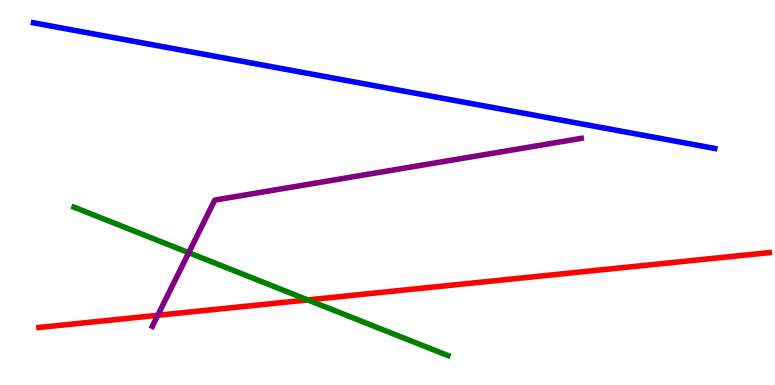[{'lines': ['blue', 'red'], 'intersections': []}, {'lines': ['green', 'red'], 'intersections': [{'x': 3.97, 'y': 2.21}]}, {'lines': ['purple', 'red'], 'intersections': [{'x': 2.04, 'y': 1.81}]}, {'lines': ['blue', 'green'], 'intersections': []}, {'lines': ['blue', 'purple'], 'intersections': []}, {'lines': ['green', 'purple'], 'intersections': [{'x': 2.44, 'y': 3.44}]}]